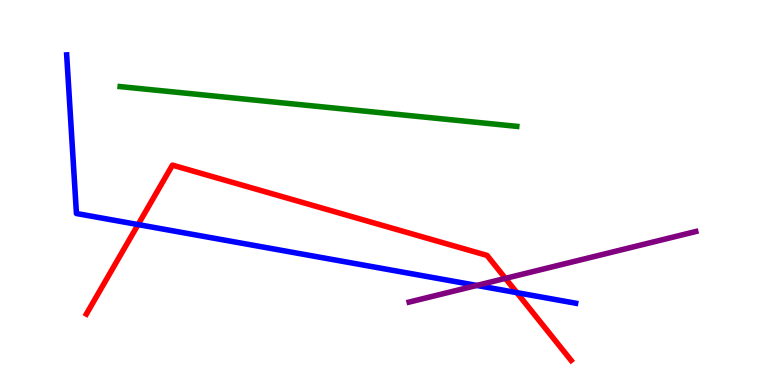[{'lines': ['blue', 'red'], 'intersections': [{'x': 1.78, 'y': 4.17}, {'x': 6.67, 'y': 2.4}]}, {'lines': ['green', 'red'], 'intersections': []}, {'lines': ['purple', 'red'], 'intersections': [{'x': 6.52, 'y': 2.77}]}, {'lines': ['blue', 'green'], 'intersections': []}, {'lines': ['blue', 'purple'], 'intersections': [{'x': 6.15, 'y': 2.59}]}, {'lines': ['green', 'purple'], 'intersections': []}]